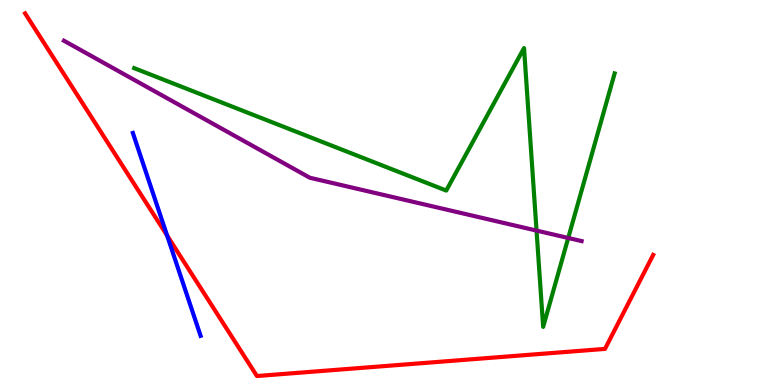[{'lines': ['blue', 'red'], 'intersections': [{'x': 2.16, 'y': 3.88}]}, {'lines': ['green', 'red'], 'intersections': []}, {'lines': ['purple', 'red'], 'intersections': []}, {'lines': ['blue', 'green'], 'intersections': []}, {'lines': ['blue', 'purple'], 'intersections': []}, {'lines': ['green', 'purple'], 'intersections': [{'x': 6.92, 'y': 4.01}, {'x': 7.33, 'y': 3.82}]}]